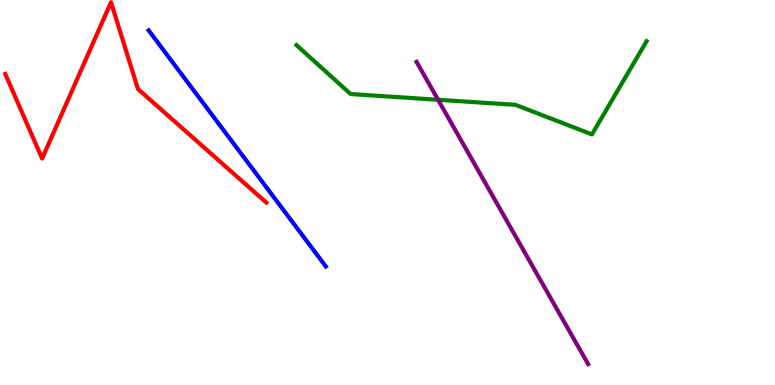[{'lines': ['blue', 'red'], 'intersections': []}, {'lines': ['green', 'red'], 'intersections': []}, {'lines': ['purple', 'red'], 'intersections': []}, {'lines': ['blue', 'green'], 'intersections': []}, {'lines': ['blue', 'purple'], 'intersections': []}, {'lines': ['green', 'purple'], 'intersections': [{'x': 5.65, 'y': 7.41}]}]